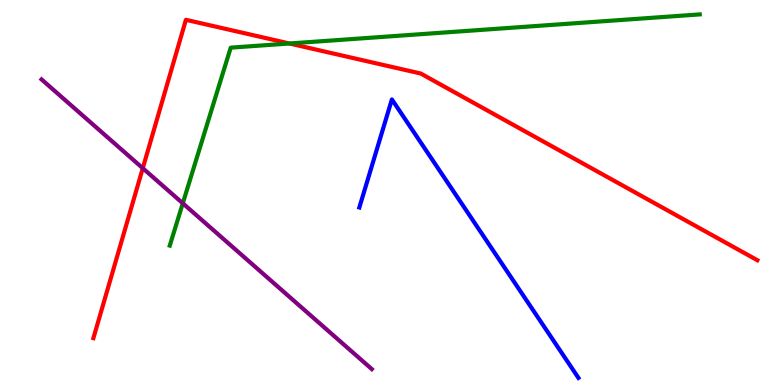[{'lines': ['blue', 'red'], 'intersections': []}, {'lines': ['green', 'red'], 'intersections': [{'x': 3.73, 'y': 8.87}]}, {'lines': ['purple', 'red'], 'intersections': [{'x': 1.84, 'y': 5.63}]}, {'lines': ['blue', 'green'], 'intersections': []}, {'lines': ['blue', 'purple'], 'intersections': []}, {'lines': ['green', 'purple'], 'intersections': [{'x': 2.36, 'y': 4.72}]}]